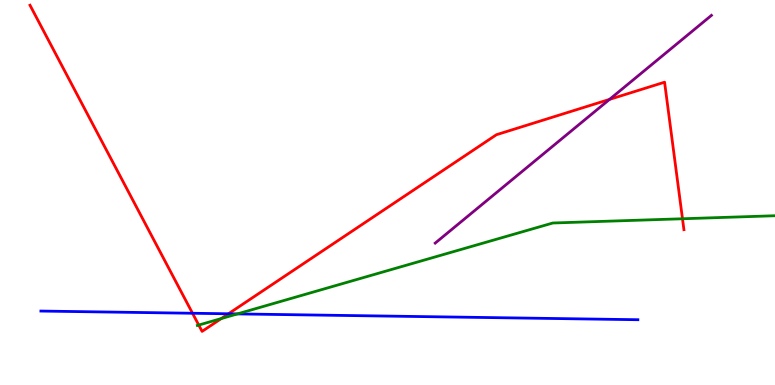[{'lines': ['blue', 'red'], 'intersections': [{'x': 2.48, 'y': 1.86}, {'x': 2.95, 'y': 1.85}]}, {'lines': ['green', 'red'], 'intersections': [{'x': 2.56, 'y': 1.56}, {'x': 2.86, 'y': 1.73}, {'x': 8.81, 'y': 4.32}]}, {'lines': ['purple', 'red'], 'intersections': [{'x': 7.86, 'y': 7.42}]}, {'lines': ['blue', 'green'], 'intersections': [{'x': 3.06, 'y': 1.85}]}, {'lines': ['blue', 'purple'], 'intersections': []}, {'lines': ['green', 'purple'], 'intersections': []}]